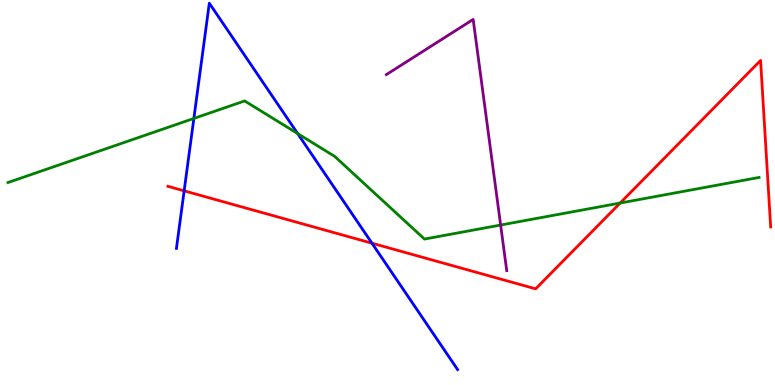[{'lines': ['blue', 'red'], 'intersections': [{'x': 2.38, 'y': 5.04}, {'x': 4.8, 'y': 3.68}]}, {'lines': ['green', 'red'], 'intersections': [{'x': 8.0, 'y': 4.73}]}, {'lines': ['purple', 'red'], 'intersections': []}, {'lines': ['blue', 'green'], 'intersections': [{'x': 2.5, 'y': 6.92}, {'x': 3.84, 'y': 6.53}]}, {'lines': ['blue', 'purple'], 'intersections': []}, {'lines': ['green', 'purple'], 'intersections': [{'x': 6.46, 'y': 4.15}]}]